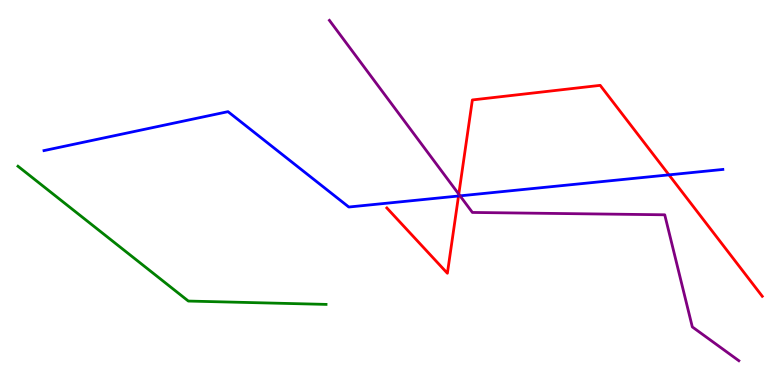[{'lines': ['blue', 'red'], 'intersections': [{'x': 5.92, 'y': 4.91}, {'x': 8.63, 'y': 5.46}]}, {'lines': ['green', 'red'], 'intersections': []}, {'lines': ['purple', 'red'], 'intersections': [{'x': 5.92, 'y': 4.96}]}, {'lines': ['blue', 'green'], 'intersections': []}, {'lines': ['blue', 'purple'], 'intersections': [{'x': 5.94, 'y': 4.91}]}, {'lines': ['green', 'purple'], 'intersections': []}]